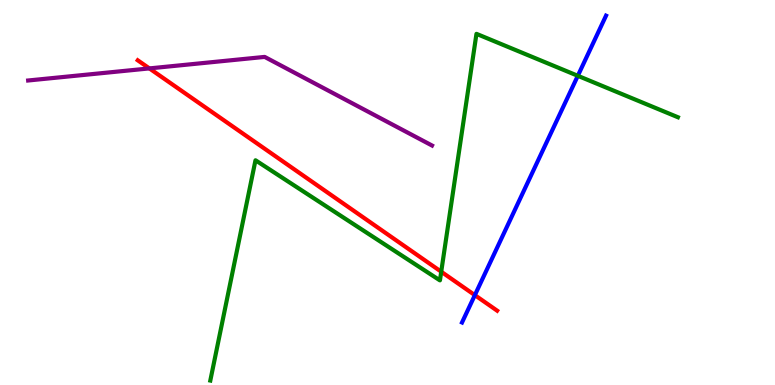[{'lines': ['blue', 'red'], 'intersections': [{'x': 6.13, 'y': 2.33}]}, {'lines': ['green', 'red'], 'intersections': [{'x': 5.69, 'y': 2.94}]}, {'lines': ['purple', 'red'], 'intersections': [{'x': 1.93, 'y': 8.22}]}, {'lines': ['blue', 'green'], 'intersections': [{'x': 7.46, 'y': 8.03}]}, {'lines': ['blue', 'purple'], 'intersections': []}, {'lines': ['green', 'purple'], 'intersections': []}]